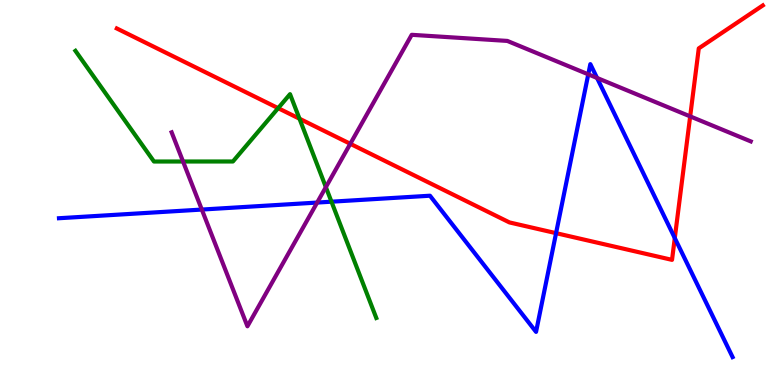[{'lines': ['blue', 'red'], 'intersections': [{'x': 7.18, 'y': 3.94}, {'x': 8.71, 'y': 3.82}]}, {'lines': ['green', 'red'], 'intersections': [{'x': 3.59, 'y': 7.19}, {'x': 3.86, 'y': 6.92}]}, {'lines': ['purple', 'red'], 'intersections': [{'x': 4.52, 'y': 6.26}, {'x': 8.91, 'y': 6.98}]}, {'lines': ['blue', 'green'], 'intersections': [{'x': 4.28, 'y': 4.76}]}, {'lines': ['blue', 'purple'], 'intersections': [{'x': 2.6, 'y': 4.56}, {'x': 4.09, 'y': 4.74}, {'x': 7.59, 'y': 8.07}, {'x': 7.7, 'y': 7.98}]}, {'lines': ['green', 'purple'], 'intersections': [{'x': 2.36, 'y': 5.81}, {'x': 4.2, 'y': 5.14}]}]